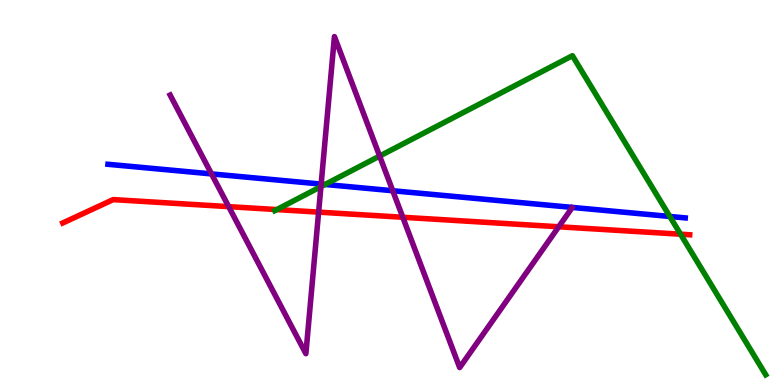[{'lines': ['blue', 'red'], 'intersections': []}, {'lines': ['green', 'red'], 'intersections': [{'x': 3.57, 'y': 4.56}, {'x': 8.78, 'y': 3.92}]}, {'lines': ['purple', 'red'], 'intersections': [{'x': 2.95, 'y': 4.63}, {'x': 4.11, 'y': 4.49}, {'x': 5.2, 'y': 4.36}, {'x': 7.21, 'y': 4.11}]}, {'lines': ['blue', 'green'], 'intersections': [{'x': 4.19, 'y': 5.21}, {'x': 8.64, 'y': 4.38}]}, {'lines': ['blue', 'purple'], 'intersections': [{'x': 2.73, 'y': 5.48}, {'x': 4.14, 'y': 5.22}, {'x': 5.07, 'y': 5.05}]}, {'lines': ['green', 'purple'], 'intersections': [{'x': 4.14, 'y': 5.15}, {'x': 4.9, 'y': 5.95}]}]